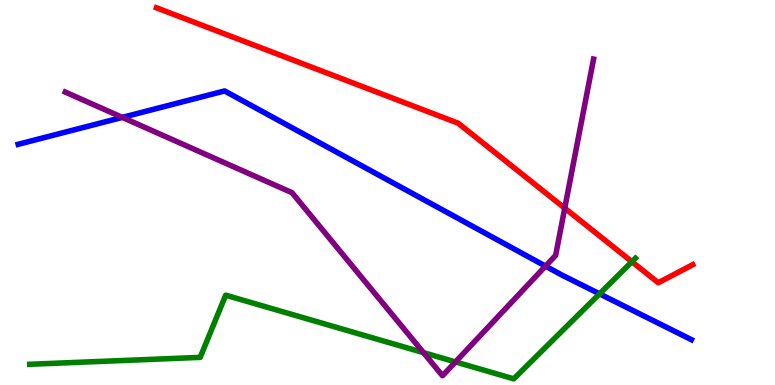[{'lines': ['blue', 'red'], 'intersections': []}, {'lines': ['green', 'red'], 'intersections': [{'x': 8.15, 'y': 3.2}]}, {'lines': ['purple', 'red'], 'intersections': [{'x': 7.29, 'y': 4.59}]}, {'lines': ['blue', 'green'], 'intersections': [{'x': 7.74, 'y': 2.37}]}, {'lines': ['blue', 'purple'], 'intersections': [{'x': 1.58, 'y': 6.95}, {'x': 7.04, 'y': 3.09}]}, {'lines': ['green', 'purple'], 'intersections': [{'x': 5.46, 'y': 0.841}, {'x': 5.88, 'y': 0.599}]}]